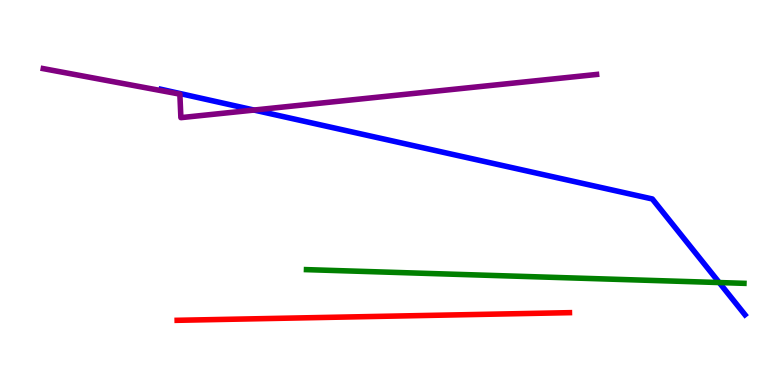[{'lines': ['blue', 'red'], 'intersections': []}, {'lines': ['green', 'red'], 'intersections': []}, {'lines': ['purple', 'red'], 'intersections': []}, {'lines': ['blue', 'green'], 'intersections': [{'x': 9.28, 'y': 2.66}]}, {'lines': ['blue', 'purple'], 'intersections': [{'x': 3.28, 'y': 7.14}]}, {'lines': ['green', 'purple'], 'intersections': []}]